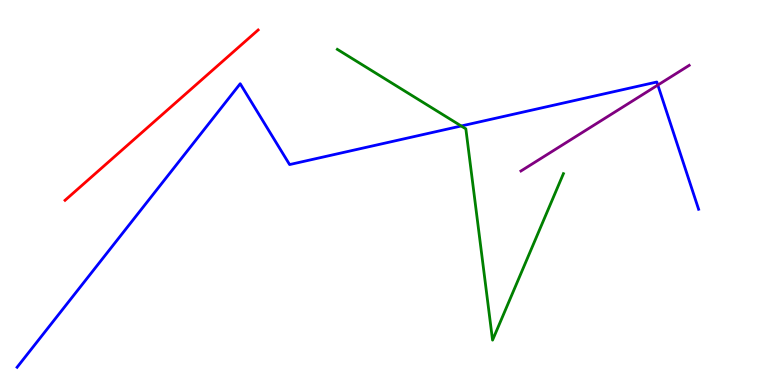[{'lines': ['blue', 'red'], 'intersections': []}, {'lines': ['green', 'red'], 'intersections': []}, {'lines': ['purple', 'red'], 'intersections': []}, {'lines': ['blue', 'green'], 'intersections': [{'x': 5.95, 'y': 6.73}]}, {'lines': ['blue', 'purple'], 'intersections': [{'x': 8.49, 'y': 7.79}]}, {'lines': ['green', 'purple'], 'intersections': []}]